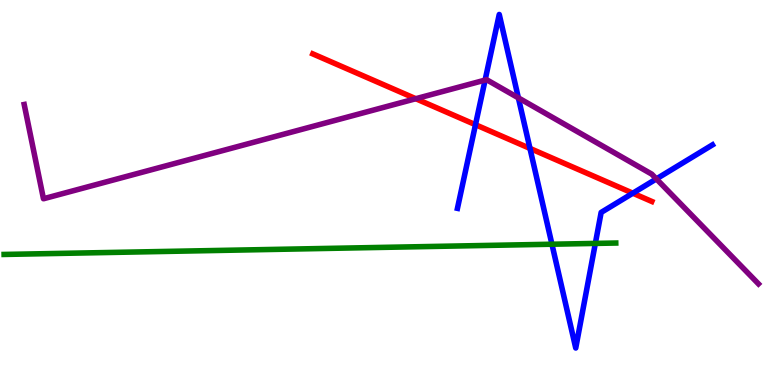[{'lines': ['blue', 'red'], 'intersections': [{'x': 6.14, 'y': 6.76}, {'x': 6.84, 'y': 6.15}, {'x': 8.17, 'y': 4.98}]}, {'lines': ['green', 'red'], 'intersections': []}, {'lines': ['purple', 'red'], 'intersections': [{'x': 5.36, 'y': 7.44}]}, {'lines': ['blue', 'green'], 'intersections': [{'x': 7.12, 'y': 3.66}, {'x': 7.68, 'y': 3.68}]}, {'lines': ['blue', 'purple'], 'intersections': [{'x': 6.26, 'y': 7.92}, {'x': 6.69, 'y': 7.46}, {'x': 8.47, 'y': 5.35}]}, {'lines': ['green', 'purple'], 'intersections': []}]